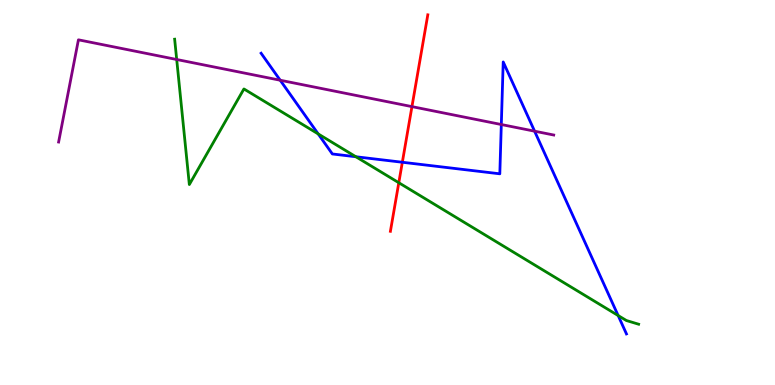[{'lines': ['blue', 'red'], 'intersections': [{'x': 5.19, 'y': 5.79}]}, {'lines': ['green', 'red'], 'intersections': [{'x': 5.15, 'y': 5.25}]}, {'lines': ['purple', 'red'], 'intersections': [{'x': 5.32, 'y': 7.23}]}, {'lines': ['blue', 'green'], 'intersections': [{'x': 4.11, 'y': 6.52}, {'x': 4.59, 'y': 5.93}, {'x': 7.98, 'y': 1.8}]}, {'lines': ['blue', 'purple'], 'intersections': [{'x': 3.62, 'y': 7.92}, {'x': 6.47, 'y': 6.77}, {'x': 6.9, 'y': 6.59}]}, {'lines': ['green', 'purple'], 'intersections': [{'x': 2.28, 'y': 8.45}]}]